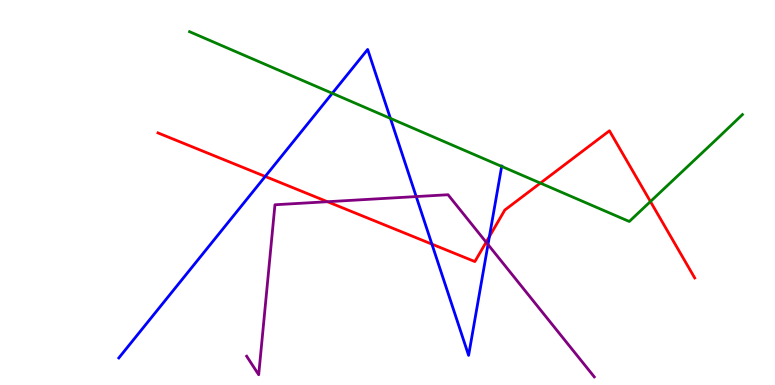[{'lines': ['blue', 'red'], 'intersections': [{'x': 3.42, 'y': 5.42}, {'x': 5.57, 'y': 3.66}, {'x': 6.31, 'y': 3.86}]}, {'lines': ['green', 'red'], 'intersections': [{'x': 6.97, 'y': 5.24}, {'x': 8.39, 'y': 4.77}]}, {'lines': ['purple', 'red'], 'intersections': [{'x': 4.23, 'y': 4.76}, {'x': 6.27, 'y': 3.71}]}, {'lines': ['blue', 'green'], 'intersections': [{'x': 4.29, 'y': 7.58}, {'x': 5.04, 'y': 6.93}, {'x': 6.47, 'y': 5.68}]}, {'lines': ['blue', 'purple'], 'intersections': [{'x': 5.37, 'y': 4.89}, {'x': 6.3, 'y': 3.65}]}, {'lines': ['green', 'purple'], 'intersections': []}]